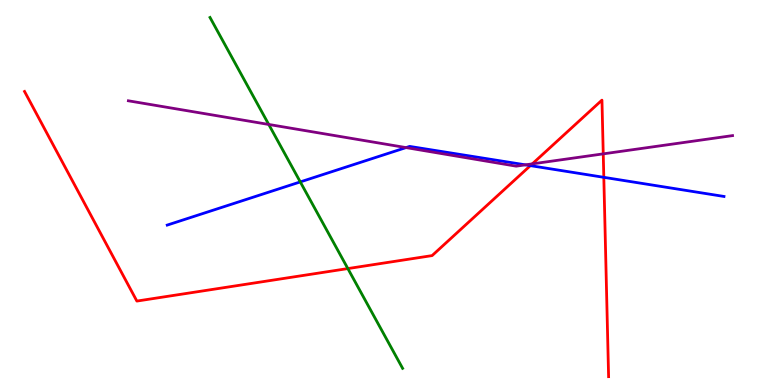[{'lines': ['blue', 'red'], 'intersections': [{'x': 6.84, 'y': 5.7}, {'x': 7.79, 'y': 5.39}]}, {'lines': ['green', 'red'], 'intersections': [{'x': 4.49, 'y': 3.02}]}, {'lines': ['purple', 'red'], 'intersections': [{'x': 6.87, 'y': 5.74}, {'x': 7.78, 'y': 6.0}]}, {'lines': ['blue', 'green'], 'intersections': [{'x': 3.87, 'y': 5.28}]}, {'lines': ['blue', 'purple'], 'intersections': [{'x': 5.24, 'y': 6.17}, {'x': 6.78, 'y': 5.72}]}, {'lines': ['green', 'purple'], 'intersections': [{'x': 3.47, 'y': 6.77}]}]